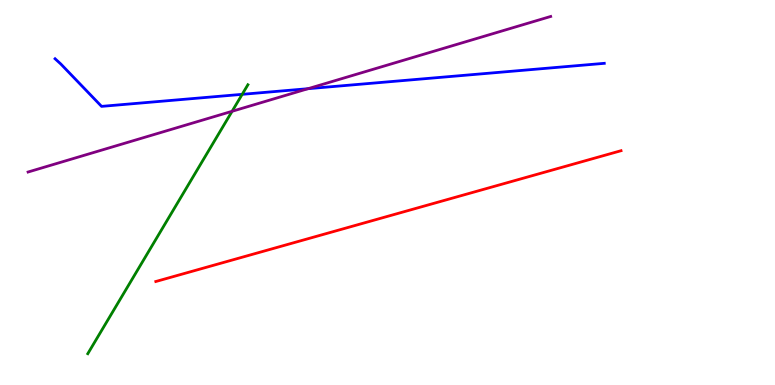[{'lines': ['blue', 'red'], 'intersections': []}, {'lines': ['green', 'red'], 'intersections': []}, {'lines': ['purple', 'red'], 'intersections': []}, {'lines': ['blue', 'green'], 'intersections': [{'x': 3.13, 'y': 7.55}]}, {'lines': ['blue', 'purple'], 'intersections': [{'x': 3.97, 'y': 7.7}]}, {'lines': ['green', 'purple'], 'intersections': [{'x': 2.99, 'y': 7.11}]}]